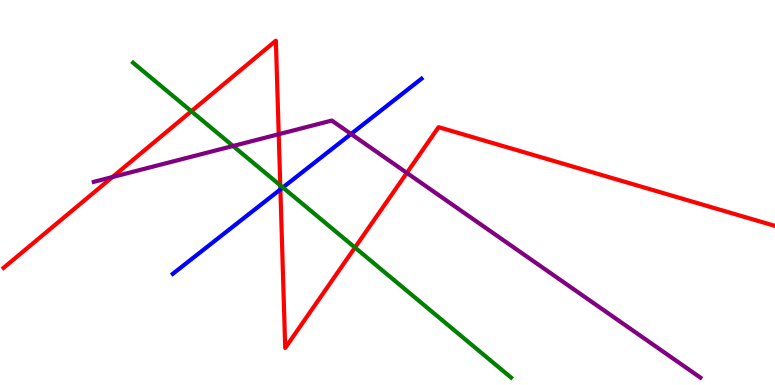[{'lines': ['blue', 'red'], 'intersections': [{'x': 3.62, 'y': 5.08}]}, {'lines': ['green', 'red'], 'intersections': [{'x': 2.47, 'y': 7.11}, {'x': 3.62, 'y': 5.19}, {'x': 4.58, 'y': 3.57}]}, {'lines': ['purple', 'red'], 'intersections': [{'x': 1.45, 'y': 5.4}, {'x': 3.6, 'y': 6.51}, {'x': 5.25, 'y': 5.51}]}, {'lines': ['blue', 'green'], 'intersections': [{'x': 3.65, 'y': 5.13}]}, {'lines': ['blue', 'purple'], 'intersections': [{'x': 4.53, 'y': 6.52}]}, {'lines': ['green', 'purple'], 'intersections': [{'x': 3.01, 'y': 6.21}]}]